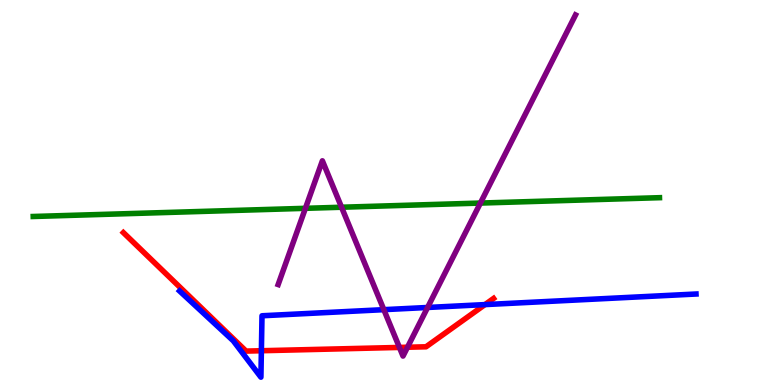[{'lines': ['blue', 'red'], 'intersections': [{'x': 3.37, 'y': 0.89}, {'x': 6.26, 'y': 2.09}]}, {'lines': ['green', 'red'], 'intersections': []}, {'lines': ['purple', 'red'], 'intersections': [{'x': 5.15, 'y': 0.976}, {'x': 5.26, 'y': 0.981}]}, {'lines': ['blue', 'green'], 'intersections': []}, {'lines': ['blue', 'purple'], 'intersections': [{'x': 4.95, 'y': 1.96}, {'x': 5.52, 'y': 2.01}]}, {'lines': ['green', 'purple'], 'intersections': [{'x': 3.94, 'y': 4.59}, {'x': 4.41, 'y': 4.62}, {'x': 6.2, 'y': 4.73}]}]